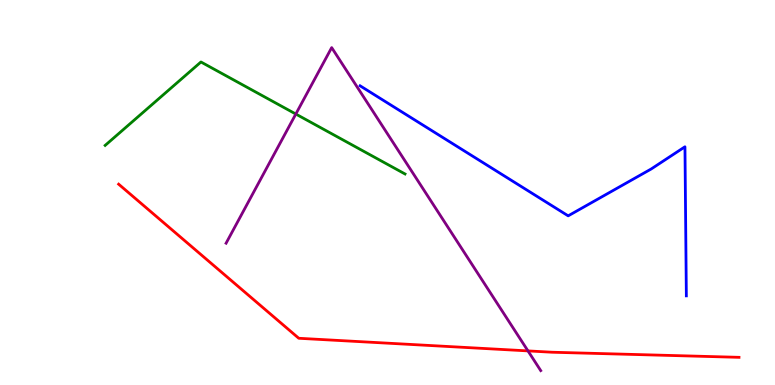[{'lines': ['blue', 'red'], 'intersections': []}, {'lines': ['green', 'red'], 'intersections': []}, {'lines': ['purple', 'red'], 'intersections': [{'x': 6.81, 'y': 0.886}]}, {'lines': ['blue', 'green'], 'intersections': []}, {'lines': ['blue', 'purple'], 'intersections': []}, {'lines': ['green', 'purple'], 'intersections': [{'x': 3.82, 'y': 7.04}]}]